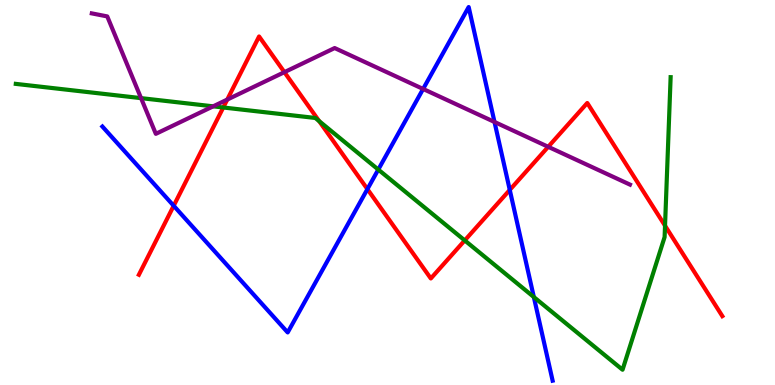[{'lines': ['blue', 'red'], 'intersections': [{'x': 2.24, 'y': 4.66}, {'x': 4.74, 'y': 5.09}, {'x': 6.58, 'y': 5.07}]}, {'lines': ['green', 'red'], 'intersections': [{'x': 2.88, 'y': 7.21}, {'x': 4.12, 'y': 6.85}, {'x': 6.0, 'y': 3.76}, {'x': 8.58, 'y': 4.14}]}, {'lines': ['purple', 'red'], 'intersections': [{'x': 2.93, 'y': 7.41}, {'x': 3.67, 'y': 8.13}, {'x': 7.07, 'y': 6.19}]}, {'lines': ['blue', 'green'], 'intersections': [{'x': 4.88, 'y': 5.6}, {'x': 6.89, 'y': 2.28}]}, {'lines': ['blue', 'purple'], 'intersections': [{'x': 5.46, 'y': 7.69}, {'x': 6.38, 'y': 6.83}]}, {'lines': ['green', 'purple'], 'intersections': [{'x': 1.82, 'y': 7.45}, {'x': 2.75, 'y': 7.24}]}]